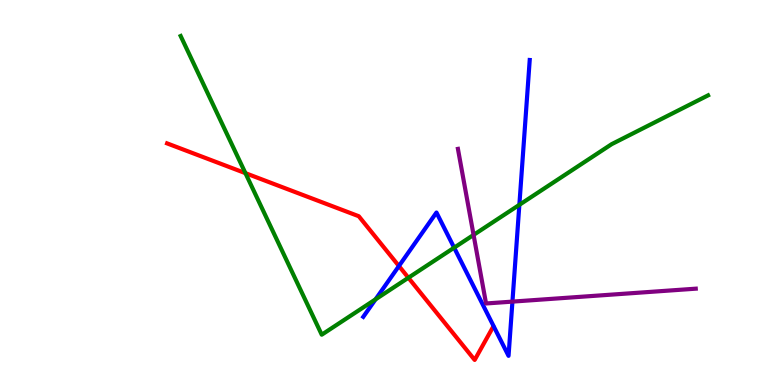[{'lines': ['blue', 'red'], 'intersections': [{'x': 5.15, 'y': 3.09}]}, {'lines': ['green', 'red'], 'intersections': [{'x': 3.17, 'y': 5.5}, {'x': 5.27, 'y': 2.79}]}, {'lines': ['purple', 'red'], 'intersections': []}, {'lines': ['blue', 'green'], 'intersections': [{'x': 4.85, 'y': 2.22}, {'x': 5.86, 'y': 3.57}, {'x': 6.7, 'y': 4.68}]}, {'lines': ['blue', 'purple'], 'intersections': [{'x': 6.61, 'y': 2.17}]}, {'lines': ['green', 'purple'], 'intersections': [{'x': 6.11, 'y': 3.9}]}]